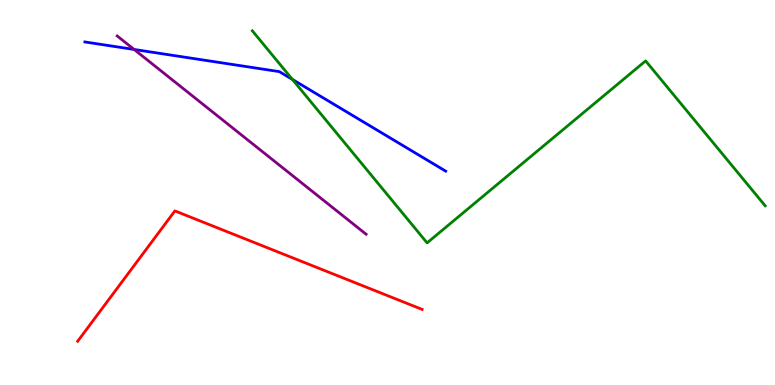[{'lines': ['blue', 'red'], 'intersections': []}, {'lines': ['green', 'red'], 'intersections': []}, {'lines': ['purple', 'red'], 'intersections': []}, {'lines': ['blue', 'green'], 'intersections': [{'x': 3.77, 'y': 7.94}]}, {'lines': ['blue', 'purple'], 'intersections': [{'x': 1.73, 'y': 8.72}]}, {'lines': ['green', 'purple'], 'intersections': []}]